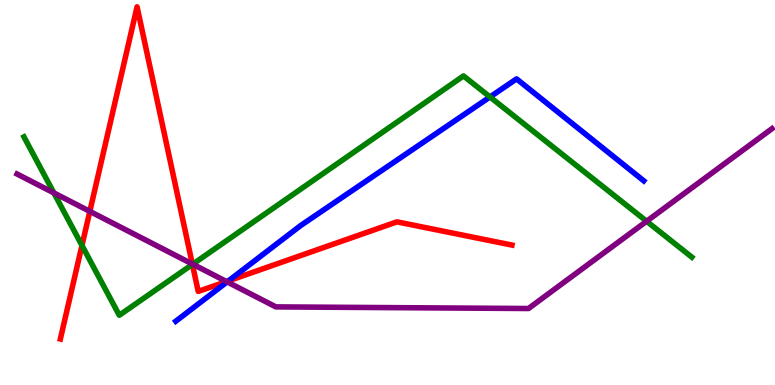[{'lines': ['blue', 'red'], 'intersections': [{'x': 2.95, 'y': 2.71}]}, {'lines': ['green', 'red'], 'intersections': [{'x': 1.06, 'y': 3.63}, {'x': 2.48, 'y': 3.13}]}, {'lines': ['purple', 'red'], 'intersections': [{'x': 1.16, 'y': 4.51}, {'x': 2.48, 'y': 3.14}, {'x': 2.92, 'y': 2.69}]}, {'lines': ['blue', 'green'], 'intersections': [{'x': 6.32, 'y': 7.48}]}, {'lines': ['blue', 'purple'], 'intersections': [{'x': 2.93, 'y': 2.68}]}, {'lines': ['green', 'purple'], 'intersections': [{'x': 0.696, 'y': 4.99}, {'x': 2.49, 'y': 3.14}, {'x': 8.34, 'y': 4.25}]}]